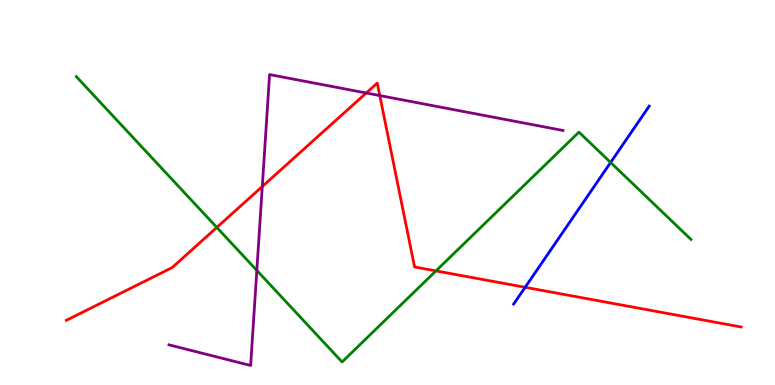[{'lines': ['blue', 'red'], 'intersections': [{'x': 6.78, 'y': 2.54}]}, {'lines': ['green', 'red'], 'intersections': [{'x': 2.8, 'y': 4.09}, {'x': 5.63, 'y': 2.96}]}, {'lines': ['purple', 'red'], 'intersections': [{'x': 3.38, 'y': 5.16}, {'x': 4.73, 'y': 7.58}, {'x': 4.9, 'y': 7.52}]}, {'lines': ['blue', 'green'], 'intersections': [{'x': 7.88, 'y': 5.78}]}, {'lines': ['blue', 'purple'], 'intersections': []}, {'lines': ['green', 'purple'], 'intersections': [{'x': 3.31, 'y': 2.98}]}]